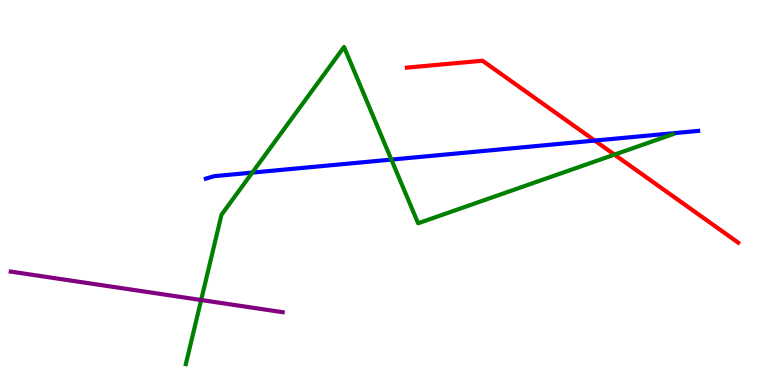[{'lines': ['blue', 'red'], 'intersections': [{'x': 7.67, 'y': 6.35}]}, {'lines': ['green', 'red'], 'intersections': [{'x': 7.93, 'y': 5.98}]}, {'lines': ['purple', 'red'], 'intersections': []}, {'lines': ['blue', 'green'], 'intersections': [{'x': 3.26, 'y': 5.52}, {'x': 5.05, 'y': 5.85}]}, {'lines': ['blue', 'purple'], 'intersections': []}, {'lines': ['green', 'purple'], 'intersections': [{'x': 2.6, 'y': 2.21}]}]